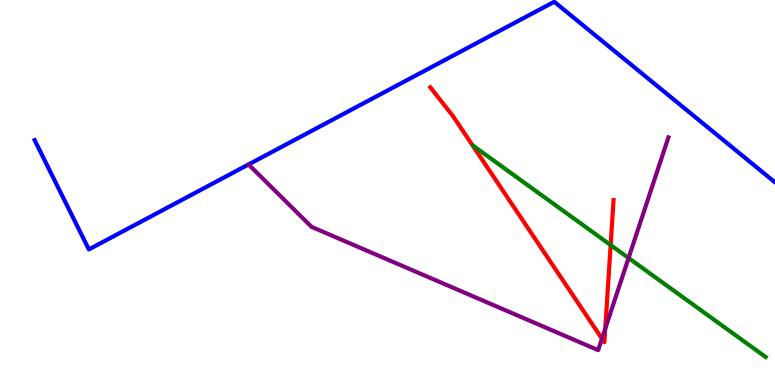[{'lines': ['blue', 'red'], 'intersections': []}, {'lines': ['green', 'red'], 'intersections': [{'x': 7.88, 'y': 3.63}]}, {'lines': ['purple', 'red'], 'intersections': [{'x': 7.77, 'y': 1.2}, {'x': 7.81, 'y': 1.46}]}, {'lines': ['blue', 'green'], 'intersections': []}, {'lines': ['blue', 'purple'], 'intersections': [{'x': 3.21, 'y': 5.73}]}, {'lines': ['green', 'purple'], 'intersections': [{'x': 8.11, 'y': 3.3}]}]